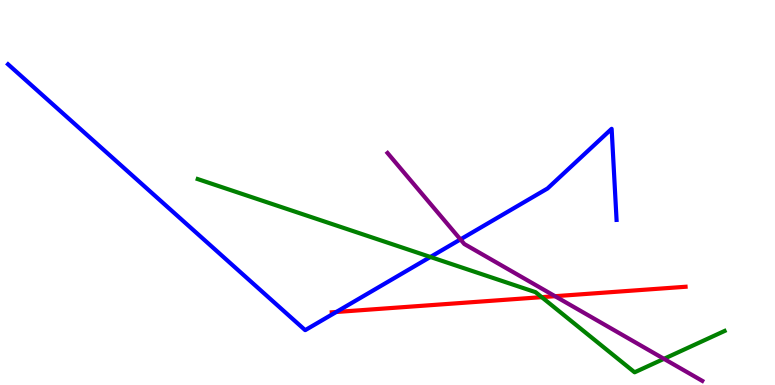[{'lines': ['blue', 'red'], 'intersections': [{'x': 4.34, 'y': 1.9}]}, {'lines': ['green', 'red'], 'intersections': [{'x': 6.99, 'y': 2.28}]}, {'lines': ['purple', 'red'], 'intersections': [{'x': 7.16, 'y': 2.31}]}, {'lines': ['blue', 'green'], 'intersections': [{'x': 5.55, 'y': 3.33}]}, {'lines': ['blue', 'purple'], 'intersections': [{'x': 5.94, 'y': 3.78}]}, {'lines': ['green', 'purple'], 'intersections': [{'x': 8.57, 'y': 0.68}]}]